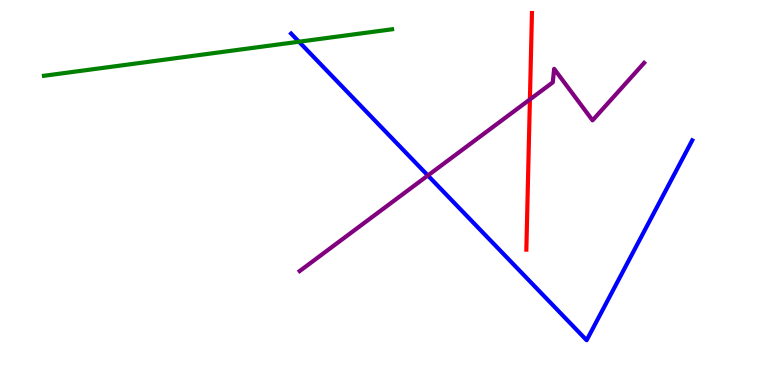[{'lines': ['blue', 'red'], 'intersections': []}, {'lines': ['green', 'red'], 'intersections': []}, {'lines': ['purple', 'red'], 'intersections': [{'x': 6.84, 'y': 7.42}]}, {'lines': ['blue', 'green'], 'intersections': [{'x': 3.86, 'y': 8.92}]}, {'lines': ['blue', 'purple'], 'intersections': [{'x': 5.52, 'y': 5.44}]}, {'lines': ['green', 'purple'], 'intersections': []}]